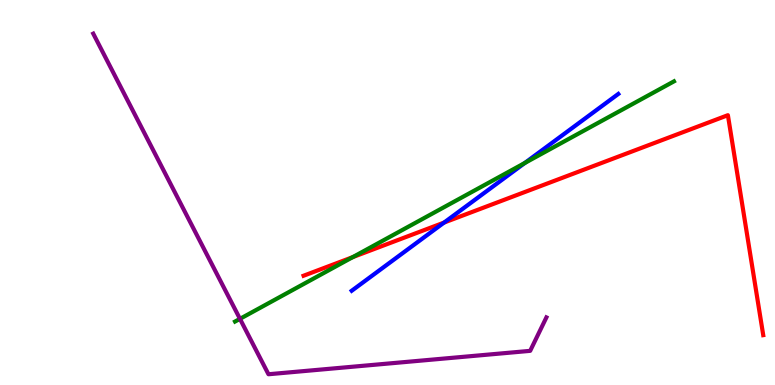[{'lines': ['blue', 'red'], 'intersections': [{'x': 5.73, 'y': 4.22}]}, {'lines': ['green', 'red'], 'intersections': [{'x': 4.55, 'y': 3.32}]}, {'lines': ['purple', 'red'], 'intersections': []}, {'lines': ['blue', 'green'], 'intersections': [{'x': 6.77, 'y': 5.77}]}, {'lines': ['blue', 'purple'], 'intersections': []}, {'lines': ['green', 'purple'], 'intersections': [{'x': 3.1, 'y': 1.72}]}]